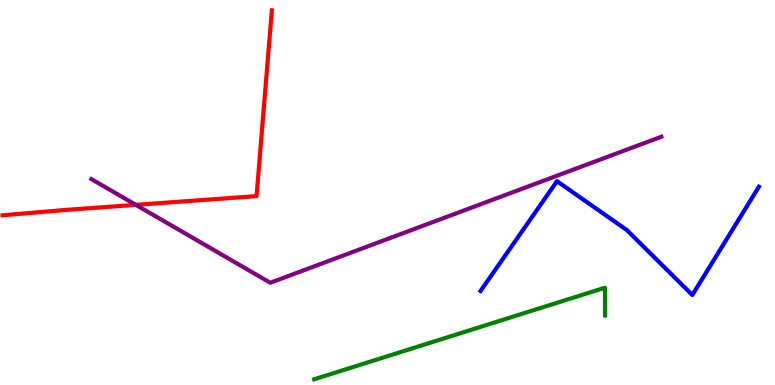[{'lines': ['blue', 'red'], 'intersections': []}, {'lines': ['green', 'red'], 'intersections': []}, {'lines': ['purple', 'red'], 'intersections': [{'x': 1.75, 'y': 4.68}]}, {'lines': ['blue', 'green'], 'intersections': []}, {'lines': ['blue', 'purple'], 'intersections': []}, {'lines': ['green', 'purple'], 'intersections': []}]